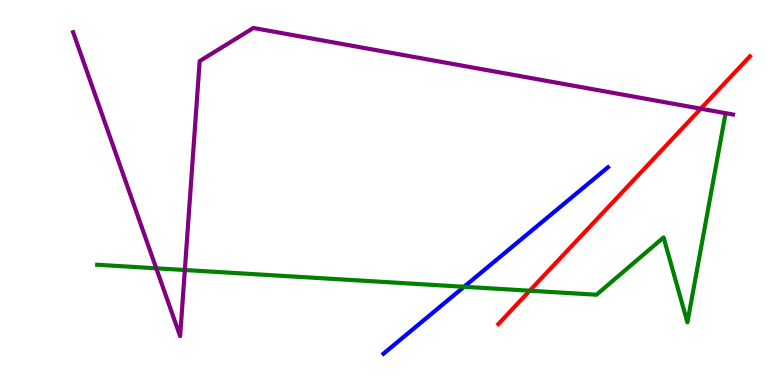[{'lines': ['blue', 'red'], 'intersections': []}, {'lines': ['green', 'red'], 'intersections': [{'x': 6.83, 'y': 2.45}]}, {'lines': ['purple', 'red'], 'intersections': [{'x': 9.04, 'y': 7.18}]}, {'lines': ['blue', 'green'], 'intersections': [{'x': 5.99, 'y': 2.55}]}, {'lines': ['blue', 'purple'], 'intersections': []}, {'lines': ['green', 'purple'], 'intersections': [{'x': 2.02, 'y': 3.03}, {'x': 2.38, 'y': 2.99}]}]